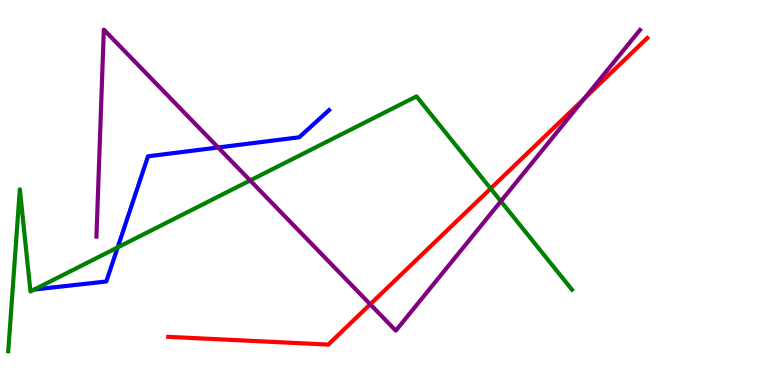[{'lines': ['blue', 'red'], 'intersections': []}, {'lines': ['green', 'red'], 'intersections': [{'x': 6.33, 'y': 5.1}]}, {'lines': ['purple', 'red'], 'intersections': [{'x': 4.78, 'y': 2.1}, {'x': 7.54, 'y': 7.44}]}, {'lines': ['blue', 'green'], 'intersections': [{'x': 1.52, 'y': 3.57}]}, {'lines': ['blue', 'purple'], 'intersections': [{'x': 2.81, 'y': 6.17}]}, {'lines': ['green', 'purple'], 'intersections': [{'x': 3.23, 'y': 5.31}, {'x': 6.46, 'y': 4.77}]}]